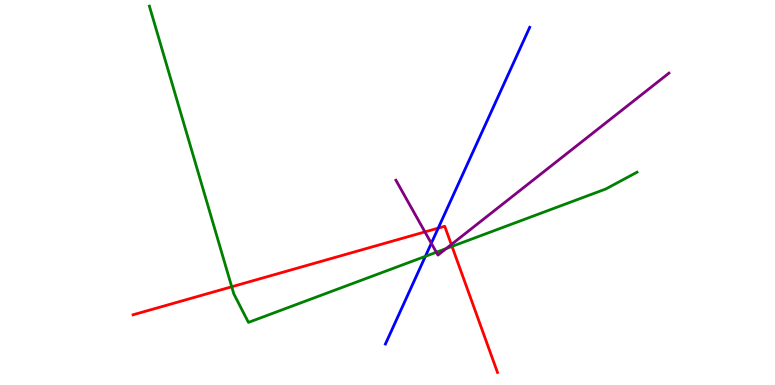[{'lines': ['blue', 'red'], 'intersections': [{'x': 5.65, 'y': 4.07}]}, {'lines': ['green', 'red'], 'intersections': [{'x': 2.99, 'y': 2.55}, {'x': 5.83, 'y': 3.6}]}, {'lines': ['purple', 'red'], 'intersections': [{'x': 5.48, 'y': 3.98}, {'x': 5.82, 'y': 3.65}]}, {'lines': ['blue', 'green'], 'intersections': [{'x': 5.49, 'y': 3.34}]}, {'lines': ['blue', 'purple'], 'intersections': [{'x': 5.57, 'y': 3.68}]}, {'lines': ['green', 'purple'], 'intersections': [{'x': 5.63, 'y': 3.45}, {'x': 5.76, 'y': 3.54}]}]